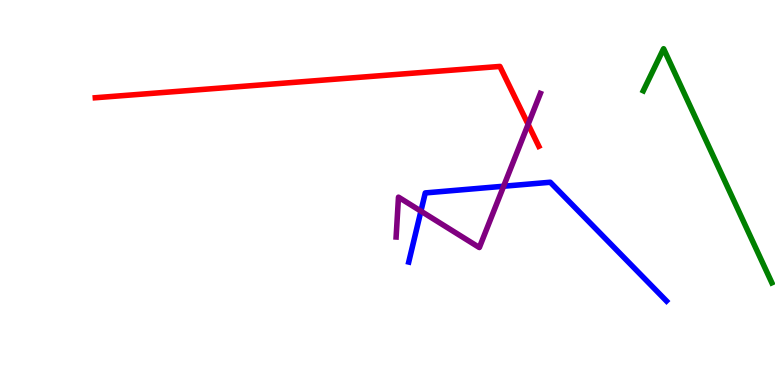[{'lines': ['blue', 'red'], 'intersections': []}, {'lines': ['green', 'red'], 'intersections': []}, {'lines': ['purple', 'red'], 'intersections': [{'x': 6.81, 'y': 6.77}]}, {'lines': ['blue', 'green'], 'intersections': []}, {'lines': ['blue', 'purple'], 'intersections': [{'x': 5.43, 'y': 4.52}, {'x': 6.5, 'y': 5.16}]}, {'lines': ['green', 'purple'], 'intersections': []}]